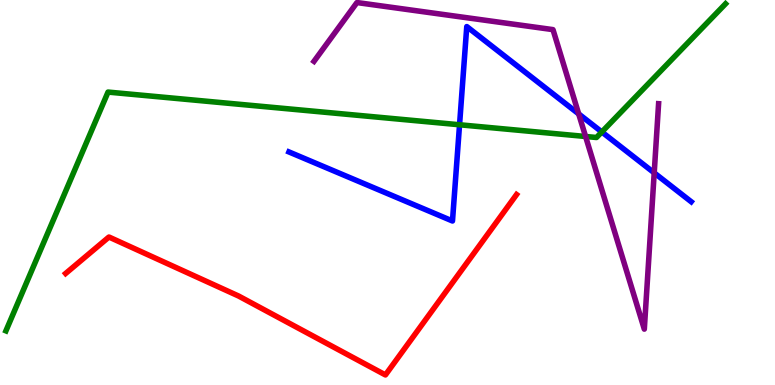[{'lines': ['blue', 'red'], 'intersections': []}, {'lines': ['green', 'red'], 'intersections': []}, {'lines': ['purple', 'red'], 'intersections': []}, {'lines': ['blue', 'green'], 'intersections': [{'x': 5.93, 'y': 6.76}, {'x': 7.77, 'y': 6.57}]}, {'lines': ['blue', 'purple'], 'intersections': [{'x': 7.47, 'y': 7.04}, {'x': 8.44, 'y': 5.51}]}, {'lines': ['green', 'purple'], 'intersections': [{'x': 7.56, 'y': 6.45}]}]